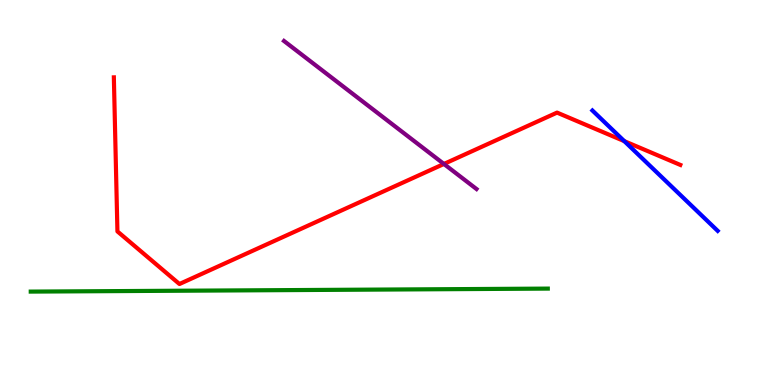[{'lines': ['blue', 'red'], 'intersections': [{'x': 8.06, 'y': 6.33}]}, {'lines': ['green', 'red'], 'intersections': []}, {'lines': ['purple', 'red'], 'intersections': [{'x': 5.73, 'y': 5.74}]}, {'lines': ['blue', 'green'], 'intersections': []}, {'lines': ['blue', 'purple'], 'intersections': []}, {'lines': ['green', 'purple'], 'intersections': []}]